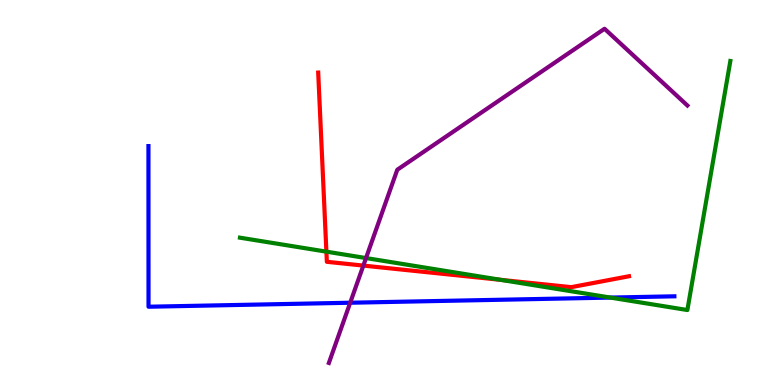[{'lines': ['blue', 'red'], 'intersections': []}, {'lines': ['green', 'red'], 'intersections': [{'x': 4.21, 'y': 3.46}, {'x': 6.46, 'y': 2.73}]}, {'lines': ['purple', 'red'], 'intersections': [{'x': 4.69, 'y': 3.1}]}, {'lines': ['blue', 'green'], 'intersections': [{'x': 7.88, 'y': 2.27}]}, {'lines': ['blue', 'purple'], 'intersections': [{'x': 4.52, 'y': 2.14}]}, {'lines': ['green', 'purple'], 'intersections': [{'x': 4.72, 'y': 3.3}]}]